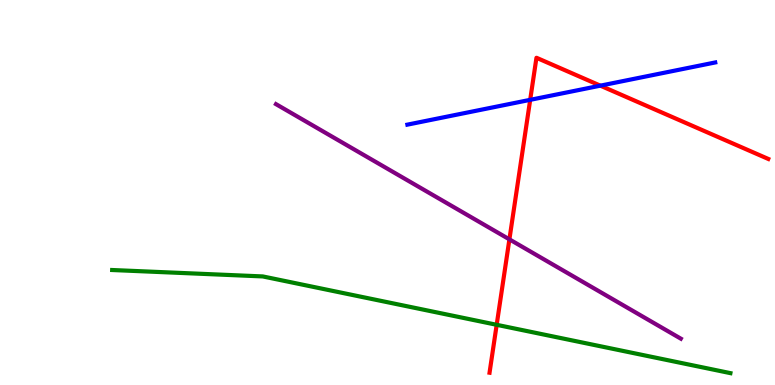[{'lines': ['blue', 'red'], 'intersections': [{'x': 6.84, 'y': 7.41}, {'x': 7.75, 'y': 7.78}]}, {'lines': ['green', 'red'], 'intersections': [{'x': 6.41, 'y': 1.56}]}, {'lines': ['purple', 'red'], 'intersections': [{'x': 6.57, 'y': 3.78}]}, {'lines': ['blue', 'green'], 'intersections': []}, {'lines': ['blue', 'purple'], 'intersections': []}, {'lines': ['green', 'purple'], 'intersections': []}]